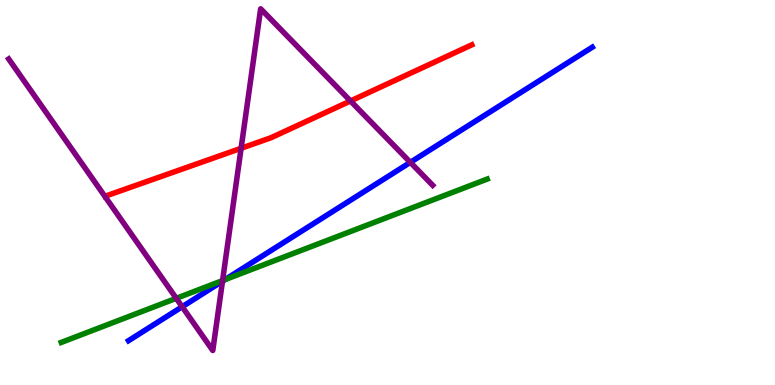[{'lines': ['blue', 'red'], 'intersections': []}, {'lines': ['green', 'red'], 'intersections': []}, {'lines': ['purple', 'red'], 'intersections': [{'x': 3.11, 'y': 6.15}, {'x': 4.52, 'y': 7.38}]}, {'lines': ['blue', 'green'], 'intersections': [{'x': 2.9, 'y': 2.74}]}, {'lines': ['blue', 'purple'], 'intersections': [{'x': 2.35, 'y': 2.03}, {'x': 2.87, 'y': 2.7}, {'x': 5.29, 'y': 5.78}]}, {'lines': ['green', 'purple'], 'intersections': [{'x': 2.27, 'y': 2.25}, {'x': 2.87, 'y': 2.71}]}]